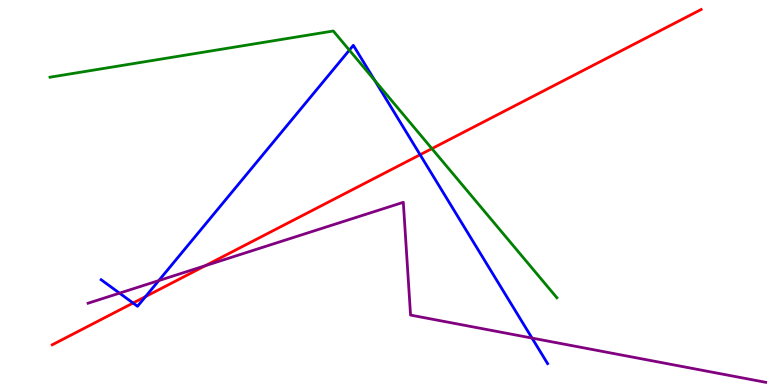[{'lines': ['blue', 'red'], 'intersections': [{'x': 1.72, 'y': 2.13}, {'x': 1.88, 'y': 2.3}, {'x': 5.42, 'y': 5.98}]}, {'lines': ['green', 'red'], 'intersections': [{'x': 5.57, 'y': 6.14}]}, {'lines': ['purple', 'red'], 'intersections': [{'x': 2.65, 'y': 3.1}]}, {'lines': ['blue', 'green'], 'intersections': [{'x': 4.51, 'y': 8.7}, {'x': 4.84, 'y': 7.91}]}, {'lines': ['blue', 'purple'], 'intersections': [{'x': 1.54, 'y': 2.39}, {'x': 2.05, 'y': 2.71}, {'x': 6.86, 'y': 1.22}]}, {'lines': ['green', 'purple'], 'intersections': []}]